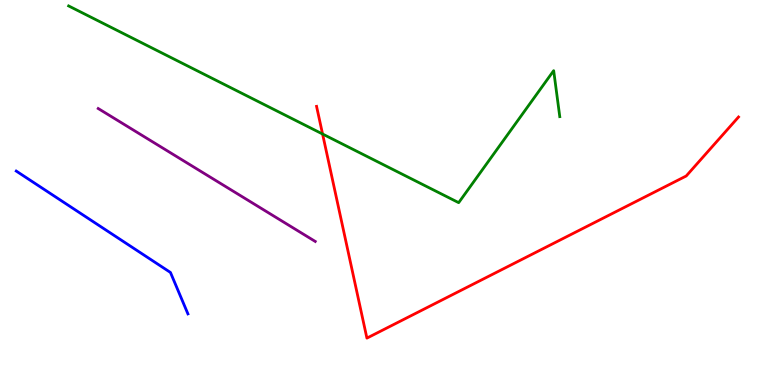[{'lines': ['blue', 'red'], 'intersections': []}, {'lines': ['green', 'red'], 'intersections': [{'x': 4.16, 'y': 6.52}]}, {'lines': ['purple', 'red'], 'intersections': []}, {'lines': ['blue', 'green'], 'intersections': []}, {'lines': ['blue', 'purple'], 'intersections': []}, {'lines': ['green', 'purple'], 'intersections': []}]